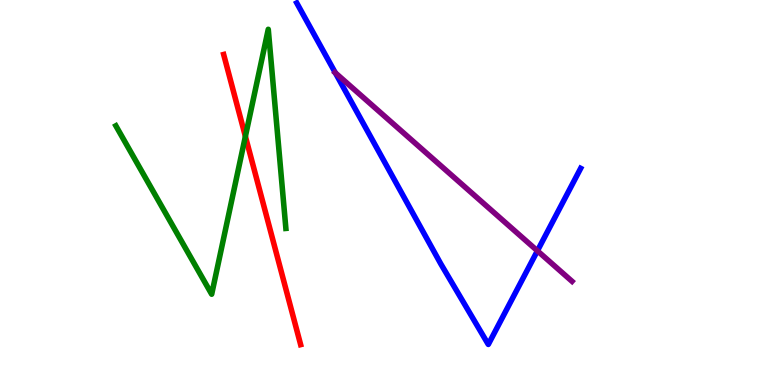[{'lines': ['blue', 'red'], 'intersections': []}, {'lines': ['green', 'red'], 'intersections': [{'x': 3.17, 'y': 6.46}]}, {'lines': ['purple', 'red'], 'intersections': []}, {'lines': ['blue', 'green'], 'intersections': []}, {'lines': ['blue', 'purple'], 'intersections': [{'x': 4.33, 'y': 8.11}, {'x': 6.93, 'y': 3.49}]}, {'lines': ['green', 'purple'], 'intersections': []}]